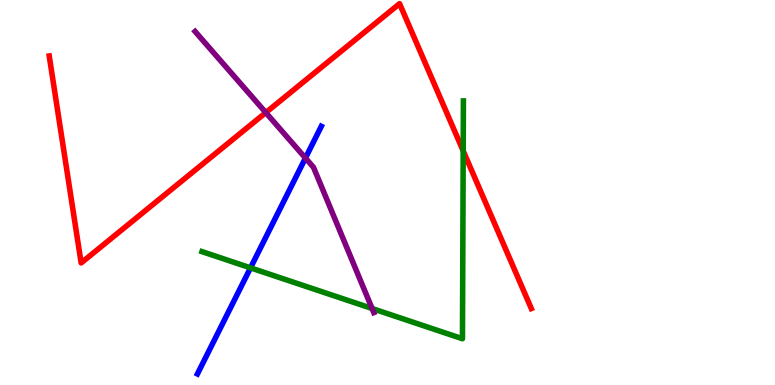[{'lines': ['blue', 'red'], 'intersections': []}, {'lines': ['green', 'red'], 'intersections': [{'x': 5.98, 'y': 6.08}]}, {'lines': ['purple', 'red'], 'intersections': [{'x': 3.43, 'y': 7.08}]}, {'lines': ['blue', 'green'], 'intersections': [{'x': 3.23, 'y': 3.04}]}, {'lines': ['blue', 'purple'], 'intersections': [{'x': 3.94, 'y': 5.89}]}, {'lines': ['green', 'purple'], 'intersections': [{'x': 4.8, 'y': 1.99}]}]